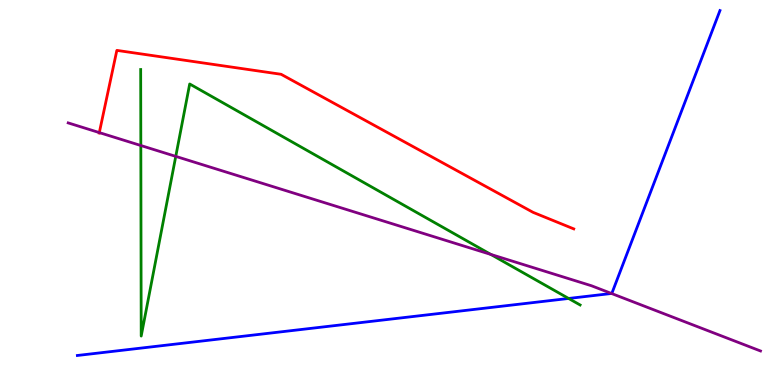[{'lines': ['blue', 'red'], 'intersections': []}, {'lines': ['green', 'red'], 'intersections': []}, {'lines': ['purple', 'red'], 'intersections': [{'x': 1.28, 'y': 6.56}]}, {'lines': ['blue', 'green'], 'intersections': [{'x': 7.34, 'y': 2.25}]}, {'lines': ['blue', 'purple'], 'intersections': [{'x': 7.89, 'y': 2.38}]}, {'lines': ['green', 'purple'], 'intersections': [{'x': 1.82, 'y': 6.22}, {'x': 2.27, 'y': 5.94}, {'x': 6.33, 'y': 3.39}]}]